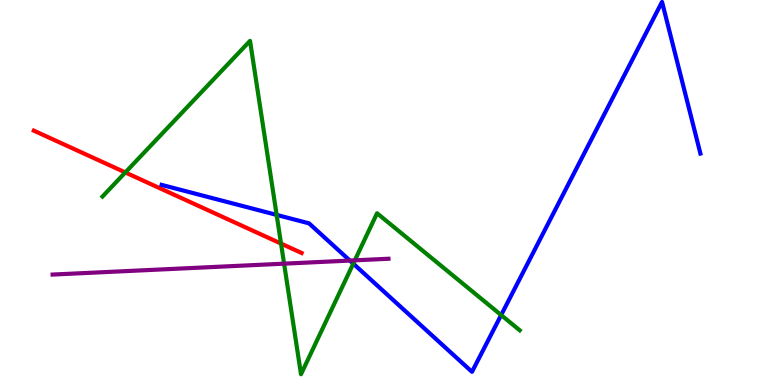[{'lines': ['blue', 'red'], 'intersections': []}, {'lines': ['green', 'red'], 'intersections': [{'x': 1.62, 'y': 5.52}, {'x': 3.63, 'y': 3.67}]}, {'lines': ['purple', 'red'], 'intersections': []}, {'lines': ['blue', 'green'], 'intersections': [{'x': 3.57, 'y': 4.42}, {'x': 4.56, 'y': 3.15}, {'x': 6.47, 'y': 1.82}]}, {'lines': ['blue', 'purple'], 'intersections': [{'x': 4.51, 'y': 3.23}]}, {'lines': ['green', 'purple'], 'intersections': [{'x': 3.67, 'y': 3.15}, {'x': 4.58, 'y': 3.24}]}]